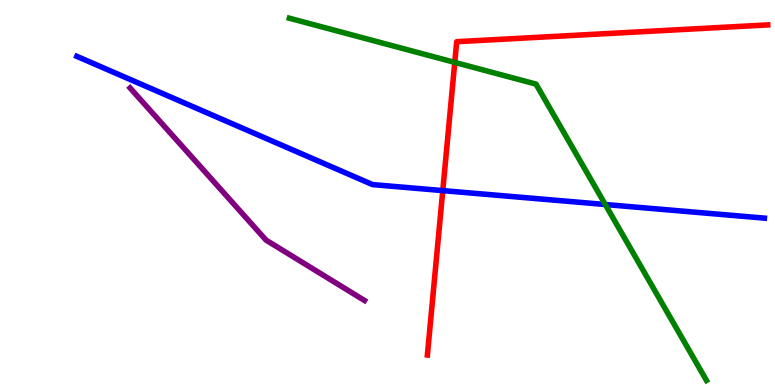[{'lines': ['blue', 'red'], 'intersections': [{'x': 5.71, 'y': 5.05}]}, {'lines': ['green', 'red'], 'intersections': [{'x': 5.87, 'y': 8.38}]}, {'lines': ['purple', 'red'], 'intersections': []}, {'lines': ['blue', 'green'], 'intersections': [{'x': 7.81, 'y': 4.69}]}, {'lines': ['blue', 'purple'], 'intersections': []}, {'lines': ['green', 'purple'], 'intersections': []}]